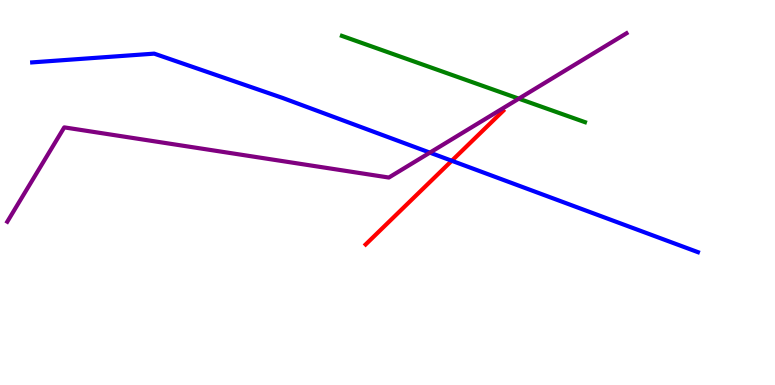[{'lines': ['blue', 'red'], 'intersections': [{'x': 5.83, 'y': 5.82}]}, {'lines': ['green', 'red'], 'intersections': []}, {'lines': ['purple', 'red'], 'intersections': []}, {'lines': ['blue', 'green'], 'intersections': []}, {'lines': ['blue', 'purple'], 'intersections': [{'x': 5.55, 'y': 6.04}]}, {'lines': ['green', 'purple'], 'intersections': [{'x': 6.69, 'y': 7.44}]}]